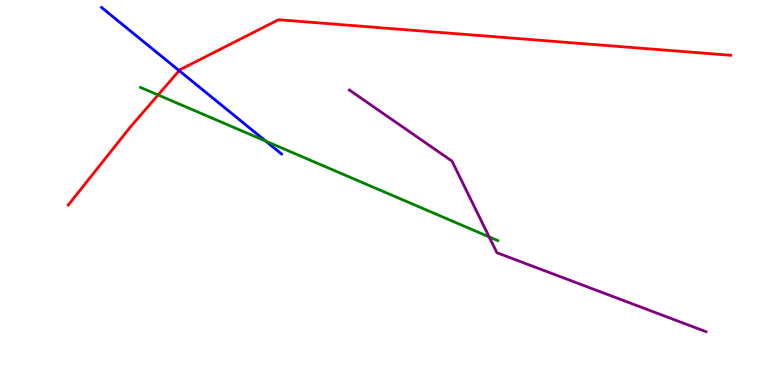[{'lines': ['blue', 'red'], 'intersections': [{'x': 2.31, 'y': 8.17}]}, {'lines': ['green', 'red'], 'intersections': [{'x': 2.04, 'y': 7.53}]}, {'lines': ['purple', 'red'], 'intersections': []}, {'lines': ['blue', 'green'], 'intersections': [{'x': 3.43, 'y': 6.34}]}, {'lines': ['blue', 'purple'], 'intersections': []}, {'lines': ['green', 'purple'], 'intersections': [{'x': 6.31, 'y': 3.85}]}]